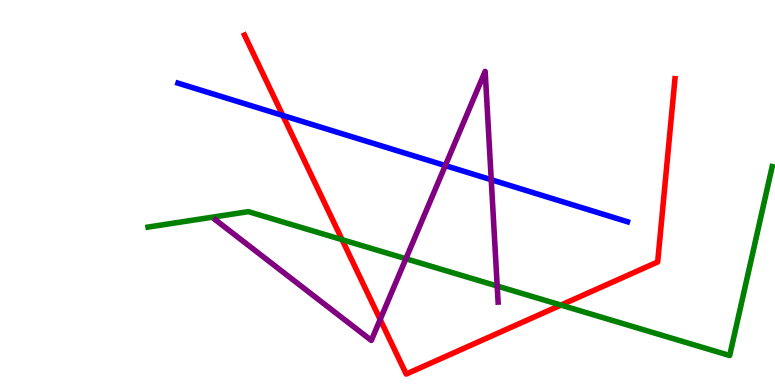[{'lines': ['blue', 'red'], 'intersections': [{'x': 3.65, 'y': 7.0}]}, {'lines': ['green', 'red'], 'intersections': [{'x': 4.41, 'y': 3.77}, {'x': 7.24, 'y': 2.08}]}, {'lines': ['purple', 'red'], 'intersections': [{'x': 4.91, 'y': 1.7}]}, {'lines': ['blue', 'green'], 'intersections': []}, {'lines': ['blue', 'purple'], 'intersections': [{'x': 5.75, 'y': 5.7}, {'x': 6.34, 'y': 5.33}]}, {'lines': ['green', 'purple'], 'intersections': [{'x': 5.24, 'y': 3.28}, {'x': 6.42, 'y': 2.57}]}]